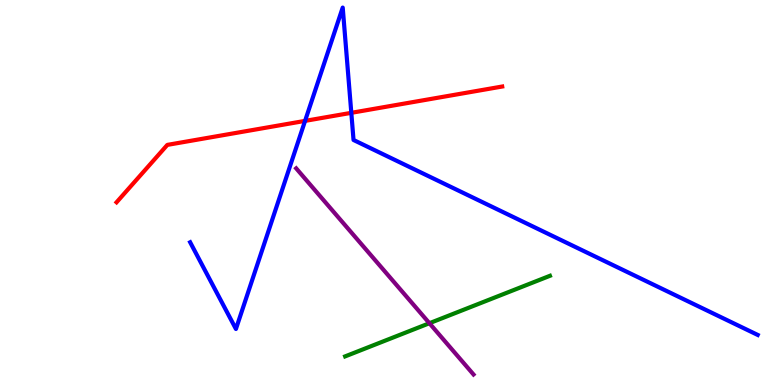[{'lines': ['blue', 'red'], 'intersections': [{'x': 3.94, 'y': 6.86}, {'x': 4.53, 'y': 7.07}]}, {'lines': ['green', 'red'], 'intersections': []}, {'lines': ['purple', 'red'], 'intersections': []}, {'lines': ['blue', 'green'], 'intersections': []}, {'lines': ['blue', 'purple'], 'intersections': []}, {'lines': ['green', 'purple'], 'intersections': [{'x': 5.54, 'y': 1.6}]}]